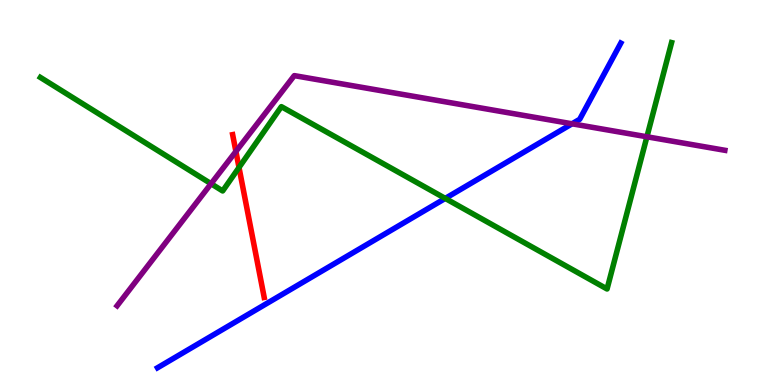[{'lines': ['blue', 'red'], 'intersections': []}, {'lines': ['green', 'red'], 'intersections': [{'x': 3.08, 'y': 5.65}]}, {'lines': ['purple', 'red'], 'intersections': [{'x': 3.04, 'y': 6.07}]}, {'lines': ['blue', 'green'], 'intersections': [{'x': 5.75, 'y': 4.85}]}, {'lines': ['blue', 'purple'], 'intersections': [{'x': 7.38, 'y': 6.78}]}, {'lines': ['green', 'purple'], 'intersections': [{'x': 2.72, 'y': 5.23}, {'x': 8.35, 'y': 6.45}]}]